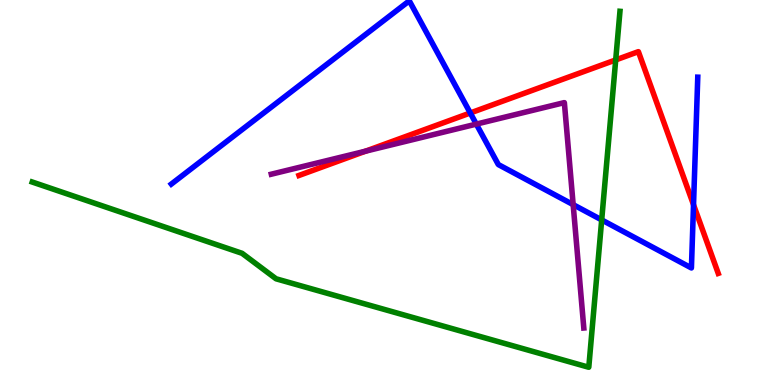[{'lines': ['blue', 'red'], 'intersections': [{'x': 6.07, 'y': 7.07}, {'x': 8.95, 'y': 4.68}]}, {'lines': ['green', 'red'], 'intersections': [{'x': 7.94, 'y': 8.44}]}, {'lines': ['purple', 'red'], 'intersections': [{'x': 4.72, 'y': 6.07}]}, {'lines': ['blue', 'green'], 'intersections': [{'x': 7.76, 'y': 4.29}]}, {'lines': ['blue', 'purple'], 'intersections': [{'x': 6.15, 'y': 6.78}, {'x': 7.4, 'y': 4.68}]}, {'lines': ['green', 'purple'], 'intersections': []}]